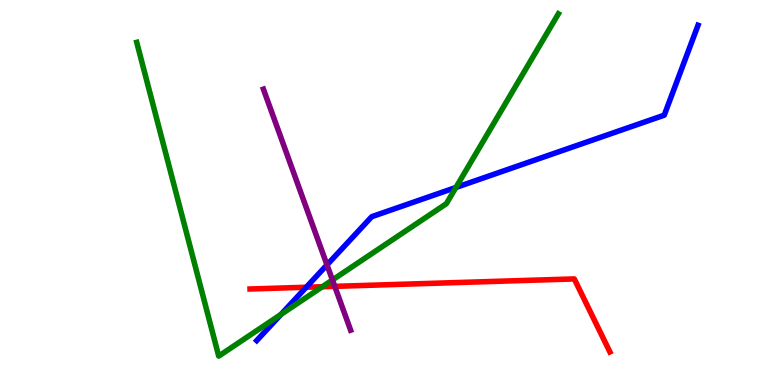[{'lines': ['blue', 'red'], 'intersections': [{'x': 3.95, 'y': 2.54}]}, {'lines': ['green', 'red'], 'intersections': [{'x': 4.16, 'y': 2.55}]}, {'lines': ['purple', 'red'], 'intersections': [{'x': 4.32, 'y': 2.56}]}, {'lines': ['blue', 'green'], 'intersections': [{'x': 3.63, 'y': 1.83}, {'x': 5.88, 'y': 5.13}]}, {'lines': ['blue', 'purple'], 'intersections': [{'x': 4.22, 'y': 3.12}]}, {'lines': ['green', 'purple'], 'intersections': [{'x': 4.29, 'y': 2.73}]}]